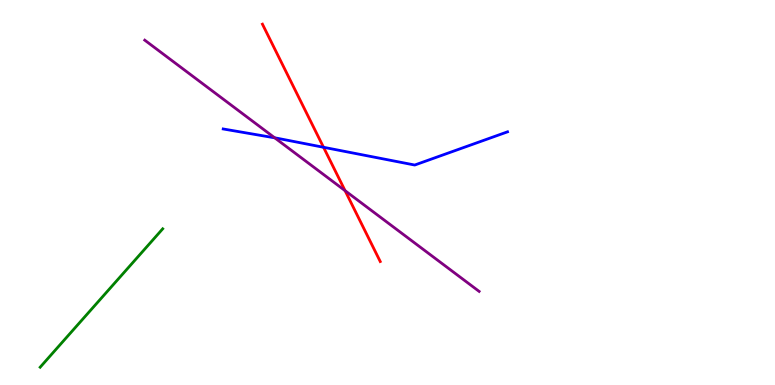[{'lines': ['blue', 'red'], 'intersections': [{'x': 4.17, 'y': 6.17}]}, {'lines': ['green', 'red'], 'intersections': []}, {'lines': ['purple', 'red'], 'intersections': [{'x': 4.45, 'y': 5.05}]}, {'lines': ['blue', 'green'], 'intersections': []}, {'lines': ['blue', 'purple'], 'intersections': [{'x': 3.55, 'y': 6.42}]}, {'lines': ['green', 'purple'], 'intersections': []}]